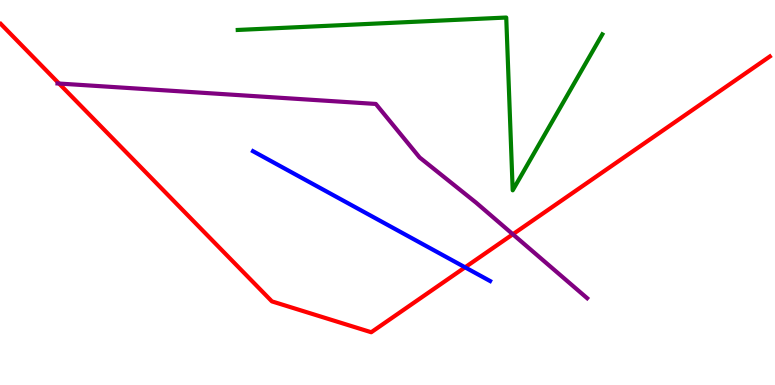[{'lines': ['blue', 'red'], 'intersections': [{'x': 6.0, 'y': 3.06}]}, {'lines': ['green', 'red'], 'intersections': []}, {'lines': ['purple', 'red'], 'intersections': [{'x': 0.762, 'y': 7.83}, {'x': 6.62, 'y': 3.92}]}, {'lines': ['blue', 'green'], 'intersections': []}, {'lines': ['blue', 'purple'], 'intersections': []}, {'lines': ['green', 'purple'], 'intersections': []}]